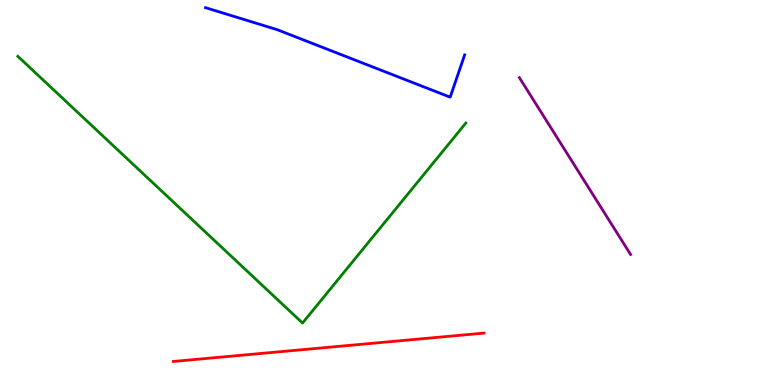[{'lines': ['blue', 'red'], 'intersections': []}, {'lines': ['green', 'red'], 'intersections': []}, {'lines': ['purple', 'red'], 'intersections': []}, {'lines': ['blue', 'green'], 'intersections': []}, {'lines': ['blue', 'purple'], 'intersections': []}, {'lines': ['green', 'purple'], 'intersections': []}]